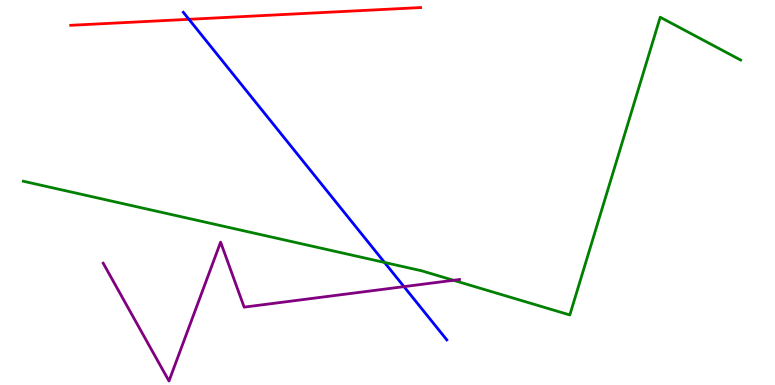[{'lines': ['blue', 'red'], 'intersections': [{'x': 2.44, 'y': 9.5}]}, {'lines': ['green', 'red'], 'intersections': []}, {'lines': ['purple', 'red'], 'intersections': []}, {'lines': ['blue', 'green'], 'intersections': [{'x': 4.96, 'y': 3.18}]}, {'lines': ['blue', 'purple'], 'intersections': [{'x': 5.21, 'y': 2.55}]}, {'lines': ['green', 'purple'], 'intersections': [{'x': 5.85, 'y': 2.72}]}]